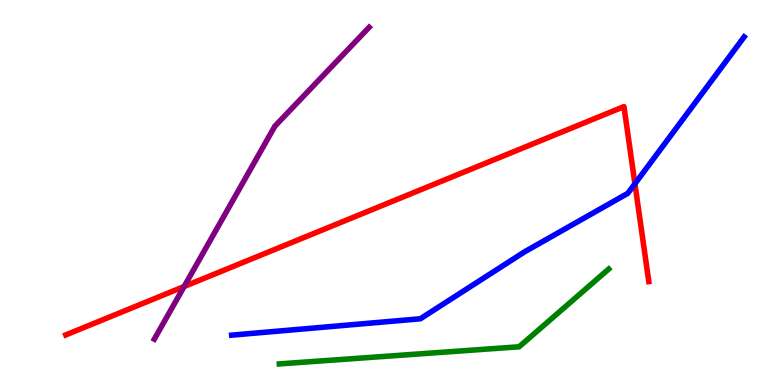[{'lines': ['blue', 'red'], 'intersections': [{'x': 8.19, 'y': 5.23}]}, {'lines': ['green', 'red'], 'intersections': []}, {'lines': ['purple', 'red'], 'intersections': [{'x': 2.38, 'y': 2.56}]}, {'lines': ['blue', 'green'], 'intersections': []}, {'lines': ['blue', 'purple'], 'intersections': []}, {'lines': ['green', 'purple'], 'intersections': []}]